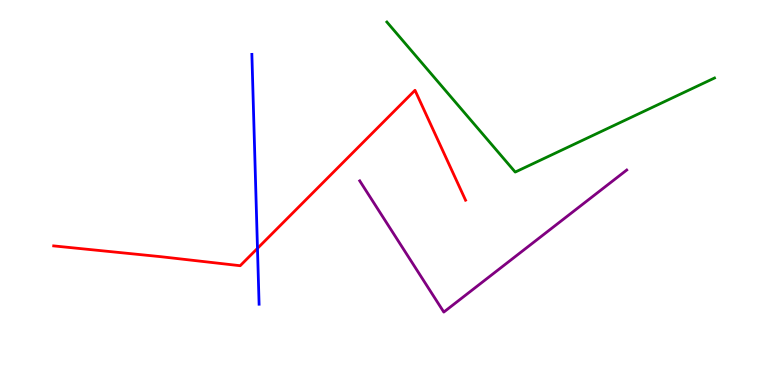[{'lines': ['blue', 'red'], 'intersections': [{'x': 3.32, 'y': 3.55}]}, {'lines': ['green', 'red'], 'intersections': []}, {'lines': ['purple', 'red'], 'intersections': []}, {'lines': ['blue', 'green'], 'intersections': []}, {'lines': ['blue', 'purple'], 'intersections': []}, {'lines': ['green', 'purple'], 'intersections': []}]